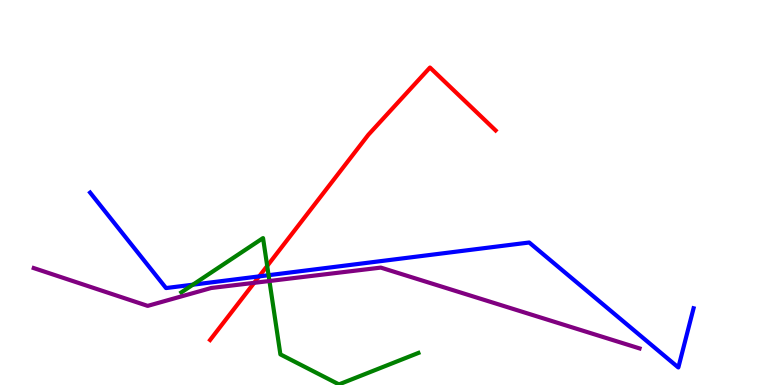[{'lines': ['blue', 'red'], 'intersections': [{'x': 3.34, 'y': 2.82}]}, {'lines': ['green', 'red'], 'intersections': [{'x': 3.45, 'y': 3.09}]}, {'lines': ['purple', 'red'], 'intersections': [{'x': 3.28, 'y': 2.65}]}, {'lines': ['blue', 'green'], 'intersections': [{'x': 2.49, 'y': 2.61}, {'x': 3.47, 'y': 2.85}]}, {'lines': ['blue', 'purple'], 'intersections': []}, {'lines': ['green', 'purple'], 'intersections': [{'x': 3.48, 'y': 2.7}]}]